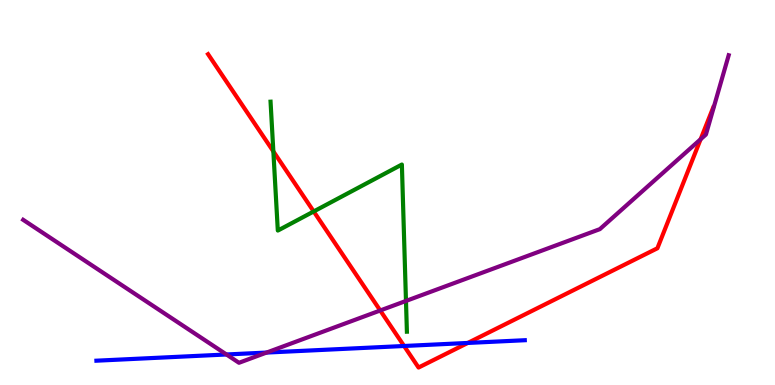[{'lines': ['blue', 'red'], 'intersections': [{'x': 5.21, 'y': 1.01}, {'x': 6.04, 'y': 1.09}]}, {'lines': ['green', 'red'], 'intersections': [{'x': 3.53, 'y': 6.07}, {'x': 4.05, 'y': 4.51}]}, {'lines': ['purple', 'red'], 'intersections': [{'x': 4.91, 'y': 1.94}, {'x': 9.04, 'y': 6.38}]}, {'lines': ['blue', 'green'], 'intersections': []}, {'lines': ['blue', 'purple'], 'intersections': [{'x': 2.92, 'y': 0.793}, {'x': 3.44, 'y': 0.843}]}, {'lines': ['green', 'purple'], 'intersections': [{'x': 5.24, 'y': 2.18}]}]